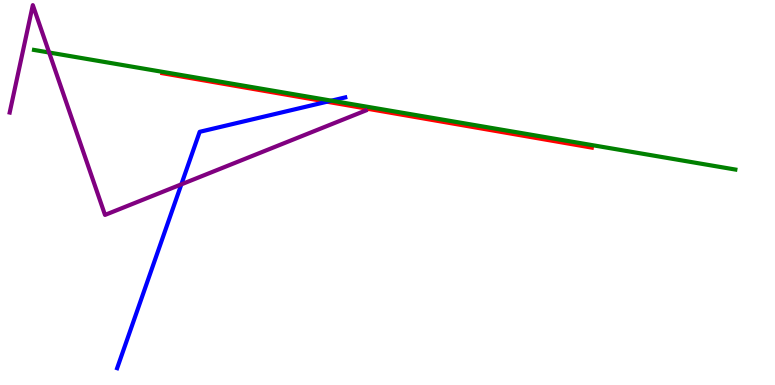[{'lines': ['blue', 'red'], 'intersections': [{'x': 4.22, 'y': 7.36}]}, {'lines': ['green', 'red'], 'intersections': []}, {'lines': ['purple', 'red'], 'intersections': []}, {'lines': ['blue', 'green'], 'intersections': [{'x': 4.28, 'y': 7.39}]}, {'lines': ['blue', 'purple'], 'intersections': [{'x': 2.34, 'y': 5.21}]}, {'lines': ['green', 'purple'], 'intersections': [{'x': 0.634, 'y': 8.64}]}]